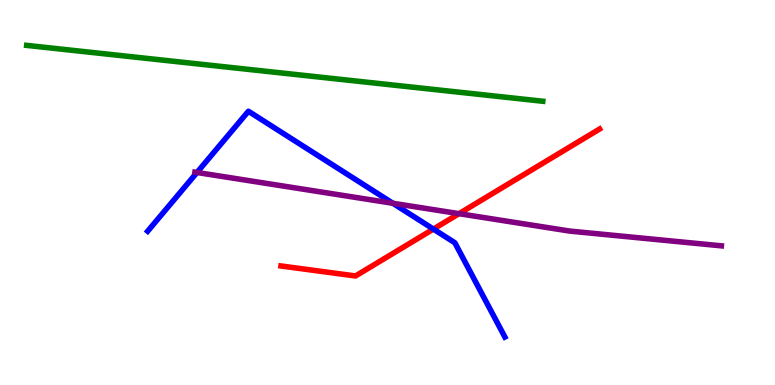[{'lines': ['blue', 'red'], 'intersections': [{'x': 5.59, 'y': 4.05}]}, {'lines': ['green', 'red'], 'intersections': []}, {'lines': ['purple', 'red'], 'intersections': [{'x': 5.92, 'y': 4.45}]}, {'lines': ['blue', 'green'], 'intersections': []}, {'lines': ['blue', 'purple'], 'intersections': [{'x': 2.54, 'y': 5.52}, {'x': 5.07, 'y': 4.72}]}, {'lines': ['green', 'purple'], 'intersections': []}]